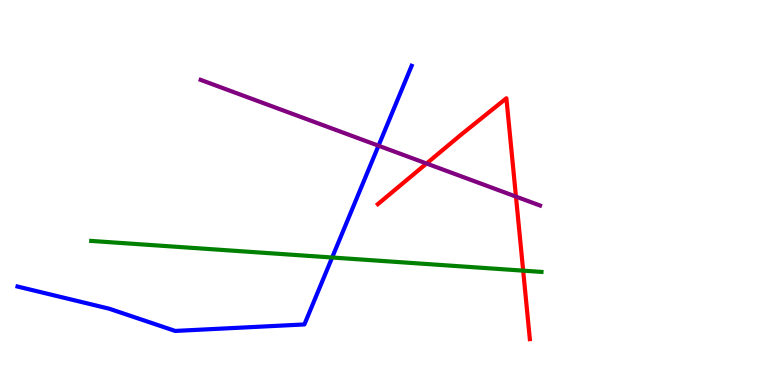[{'lines': ['blue', 'red'], 'intersections': []}, {'lines': ['green', 'red'], 'intersections': [{'x': 6.75, 'y': 2.97}]}, {'lines': ['purple', 'red'], 'intersections': [{'x': 5.5, 'y': 5.75}, {'x': 6.66, 'y': 4.89}]}, {'lines': ['blue', 'green'], 'intersections': [{'x': 4.29, 'y': 3.31}]}, {'lines': ['blue', 'purple'], 'intersections': [{'x': 4.88, 'y': 6.22}]}, {'lines': ['green', 'purple'], 'intersections': []}]